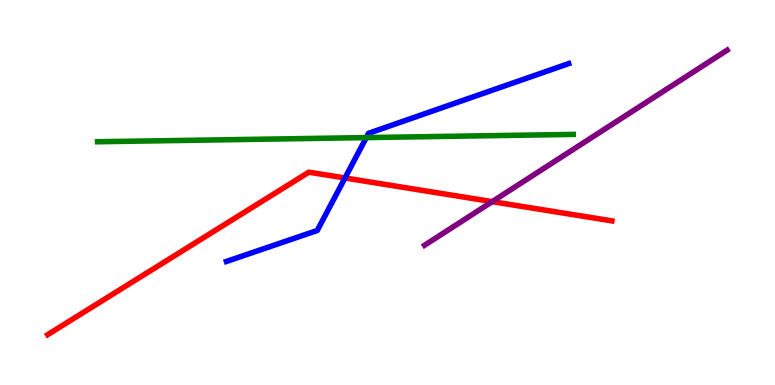[{'lines': ['blue', 'red'], 'intersections': [{'x': 4.45, 'y': 5.38}]}, {'lines': ['green', 'red'], 'intersections': []}, {'lines': ['purple', 'red'], 'intersections': [{'x': 6.35, 'y': 4.76}]}, {'lines': ['blue', 'green'], 'intersections': [{'x': 4.73, 'y': 6.43}]}, {'lines': ['blue', 'purple'], 'intersections': []}, {'lines': ['green', 'purple'], 'intersections': []}]